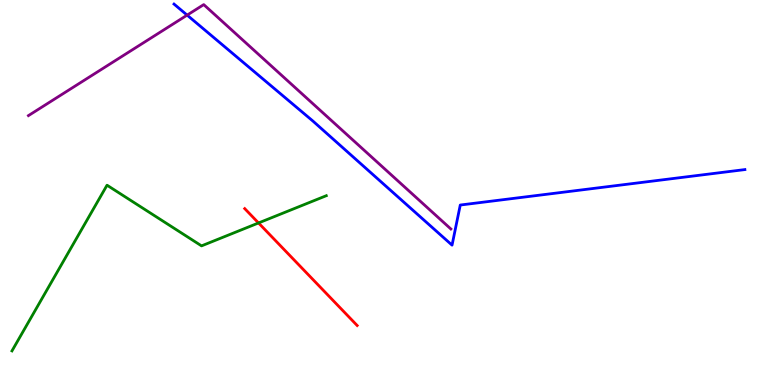[{'lines': ['blue', 'red'], 'intersections': []}, {'lines': ['green', 'red'], 'intersections': [{'x': 3.34, 'y': 4.21}]}, {'lines': ['purple', 'red'], 'intersections': []}, {'lines': ['blue', 'green'], 'intersections': []}, {'lines': ['blue', 'purple'], 'intersections': [{'x': 2.41, 'y': 9.61}]}, {'lines': ['green', 'purple'], 'intersections': []}]